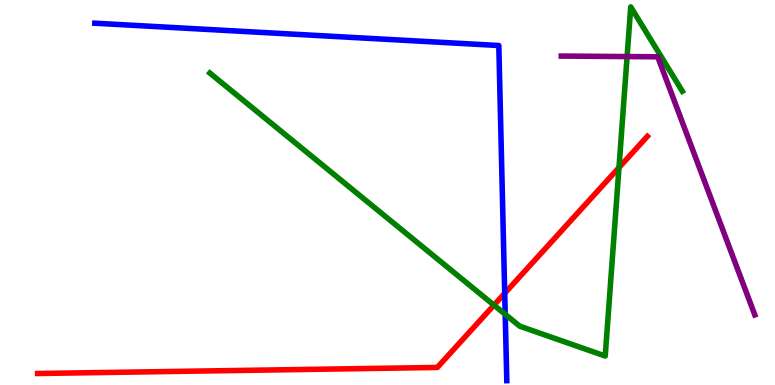[{'lines': ['blue', 'red'], 'intersections': [{'x': 6.51, 'y': 2.38}]}, {'lines': ['green', 'red'], 'intersections': [{'x': 6.37, 'y': 2.07}, {'x': 7.99, 'y': 5.65}]}, {'lines': ['purple', 'red'], 'intersections': []}, {'lines': ['blue', 'green'], 'intersections': [{'x': 6.52, 'y': 1.84}]}, {'lines': ['blue', 'purple'], 'intersections': []}, {'lines': ['green', 'purple'], 'intersections': [{'x': 8.09, 'y': 8.53}]}]